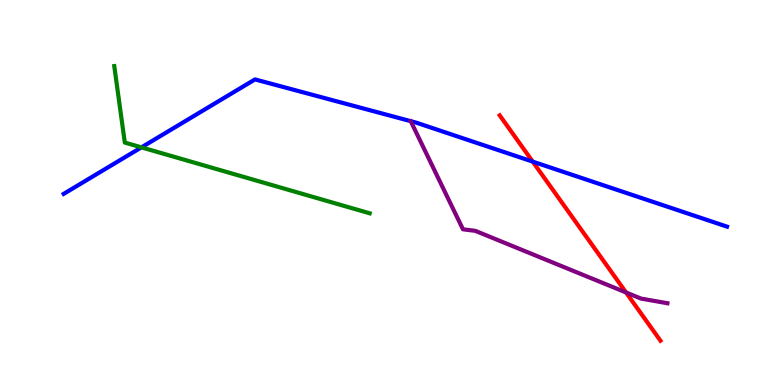[{'lines': ['blue', 'red'], 'intersections': [{'x': 6.87, 'y': 5.8}]}, {'lines': ['green', 'red'], 'intersections': []}, {'lines': ['purple', 'red'], 'intersections': [{'x': 8.08, 'y': 2.4}]}, {'lines': ['blue', 'green'], 'intersections': [{'x': 1.82, 'y': 6.17}]}, {'lines': ['blue', 'purple'], 'intersections': []}, {'lines': ['green', 'purple'], 'intersections': []}]